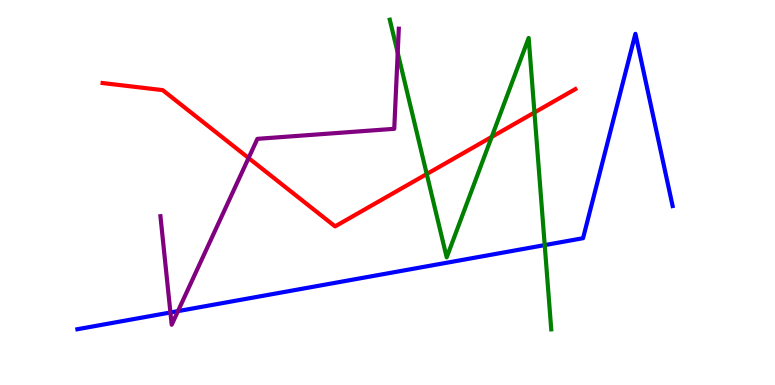[{'lines': ['blue', 'red'], 'intersections': []}, {'lines': ['green', 'red'], 'intersections': [{'x': 5.51, 'y': 5.48}, {'x': 6.34, 'y': 6.44}, {'x': 6.9, 'y': 7.08}]}, {'lines': ['purple', 'red'], 'intersections': [{'x': 3.21, 'y': 5.9}]}, {'lines': ['blue', 'green'], 'intersections': [{'x': 7.03, 'y': 3.63}]}, {'lines': ['blue', 'purple'], 'intersections': [{'x': 2.2, 'y': 1.88}, {'x': 2.3, 'y': 1.92}]}, {'lines': ['green', 'purple'], 'intersections': [{'x': 5.13, 'y': 8.63}]}]